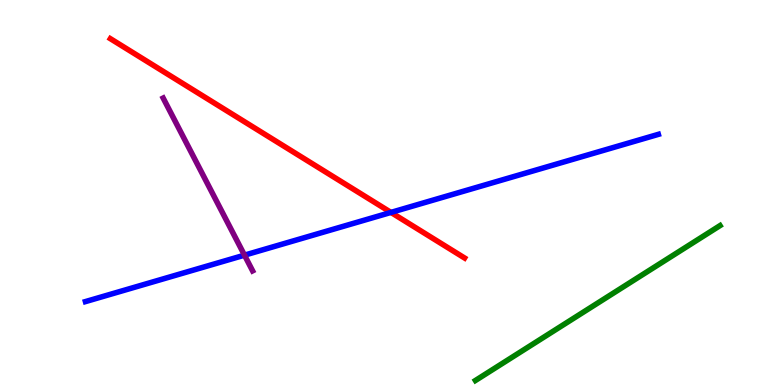[{'lines': ['blue', 'red'], 'intersections': [{'x': 5.04, 'y': 4.48}]}, {'lines': ['green', 'red'], 'intersections': []}, {'lines': ['purple', 'red'], 'intersections': []}, {'lines': ['blue', 'green'], 'intersections': []}, {'lines': ['blue', 'purple'], 'intersections': [{'x': 3.15, 'y': 3.37}]}, {'lines': ['green', 'purple'], 'intersections': []}]